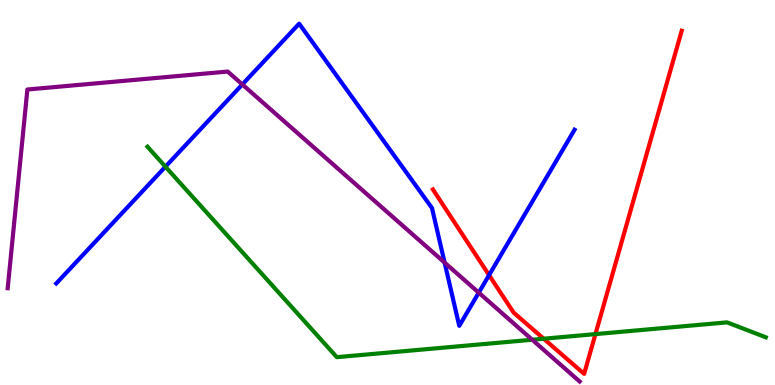[{'lines': ['blue', 'red'], 'intersections': [{'x': 6.31, 'y': 2.85}]}, {'lines': ['green', 'red'], 'intersections': [{'x': 7.02, 'y': 1.2}, {'x': 7.68, 'y': 1.32}]}, {'lines': ['purple', 'red'], 'intersections': []}, {'lines': ['blue', 'green'], 'intersections': [{'x': 2.13, 'y': 5.67}]}, {'lines': ['blue', 'purple'], 'intersections': [{'x': 3.13, 'y': 7.81}, {'x': 5.74, 'y': 3.18}, {'x': 6.18, 'y': 2.4}]}, {'lines': ['green', 'purple'], 'intersections': [{'x': 6.87, 'y': 1.18}]}]